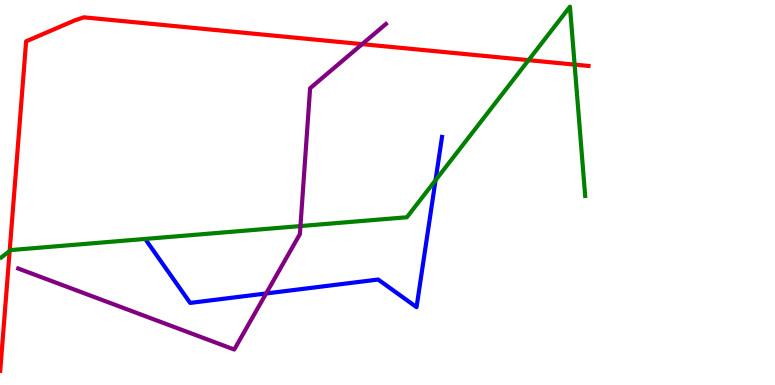[{'lines': ['blue', 'red'], 'intersections': []}, {'lines': ['green', 'red'], 'intersections': [{'x': 0.124, 'y': 3.48}, {'x': 6.82, 'y': 8.44}, {'x': 7.41, 'y': 8.32}]}, {'lines': ['purple', 'red'], 'intersections': [{'x': 4.67, 'y': 8.85}]}, {'lines': ['blue', 'green'], 'intersections': [{'x': 5.62, 'y': 5.32}]}, {'lines': ['blue', 'purple'], 'intersections': [{'x': 3.43, 'y': 2.38}]}, {'lines': ['green', 'purple'], 'intersections': [{'x': 3.88, 'y': 4.13}]}]